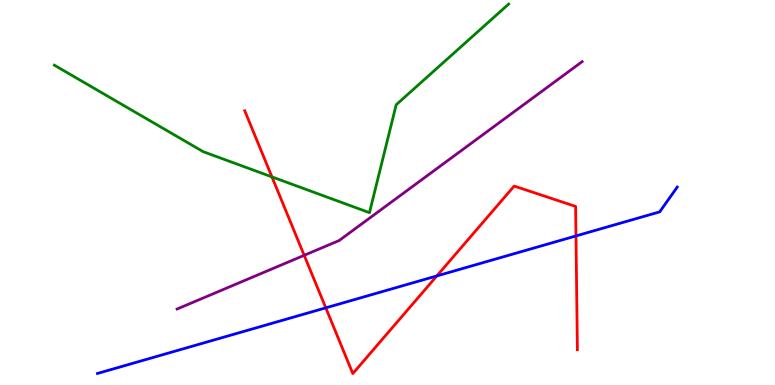[{'lines': ['blue', 'red'], 'intersections': [{'x': 4.2, 'y': 2.0}, {'x': 5.64, 'y': 2.83}, {'x': 7.43, 'y': 3.87}]}, {'lines': ['green', 'red'], 'intersections': [{'x': 3.51, 'y': 5.41}]}, {'lines': ['purple', 'red'], 'intersections': [{'x': 3.92, 'y': 3.37}]}, {'lines': ['blue', 'green'], 'intersections': []}, {'lines': ['blue', 'purple'], 'intersections': []}, {'lines': ['green', 'purple'], 'intersections': []}]